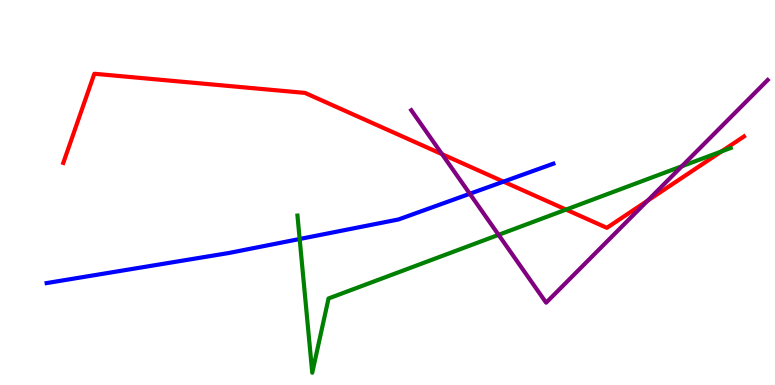[{'lines': ['blue', 'red'], 'intersections': [{'x': 6.5, 'y': 5.28}]}, {'lines': ['green', 'red'], 'intersections': [{'x': 7.3, 'y': 4.56}, {'x': 9.31, 'y': 6.07}]}, {'lines': ['purple', 'red'], 'intersections': [{'x': 5.7, 'y': 6.0}, {'x': 8.36, 'y': 4.79}]}, {'lines': ['blue', 'green'], 'intersections': [{'x': 3.87, 'y': 3.79}]}, {'lines': ['blue', 'purple'], 'intersections': [{'x': 6.06, 'y': 4.97}]}, {'lines': ['green', 'purple'], 'intersections': [{'x': 6.43, 'y': 3.9}, {'x': 8.8, 'y': 5.68}]}]